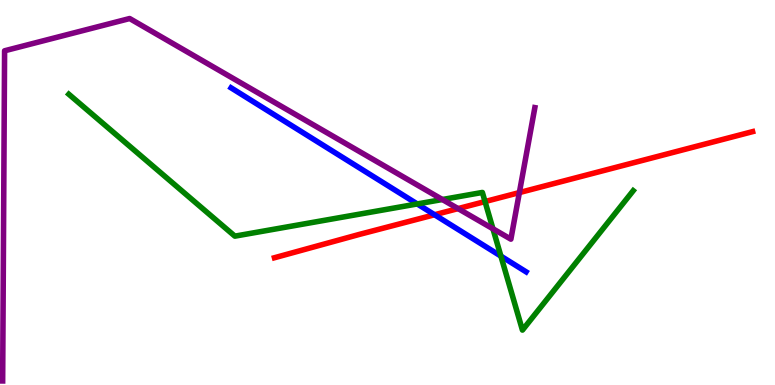[{'lines': ['blue', 'red'], 'intersections': [{'x': 5.61, 'y': 4.42}]}, {'lines': ['green', 'red'], 'intersections': [{'x': 6.26, 'y': 4.76}]}, {'lines': ['purple', 'red'], 'intersections': [{'x': 5.91, 'y': 4.58}, {'x': 6.7, 'y': 5.0}]}, {'lines': ['blue', 'green'], 'intersections': [{'x': 5.38, 'y': 4.7}, {'x': 6.46, 'y': 3.35}]}, {'lines': ['blue', 'purple'], 'intersections': []}, {'lines': ['green', 'purple'], 'intersections': [{'x': 5.71, 'y': 4.82}, {'x': 6.36, 'y': 4.06}]}]